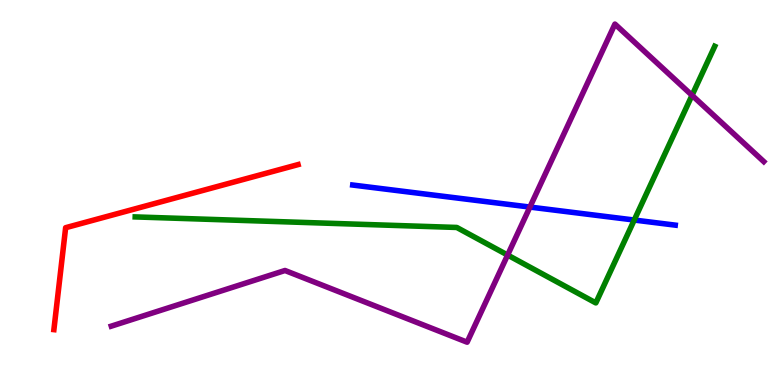[{'lines': ['blue', 'red'], 'intersections': []}, {'lines': ['green', 'red'], 'intersections': []}, {'lines': ['purple', 'red'], 'intersections': []}, {'lines': ['blue', 'green'], 'intersections': [{'x': 8.18, 'y': 4.28}]}, {'lines': ['blue', 'purple'], 'intersections': [{'x': 6.84, 'y': 4.62}]}, {'lines': ['green', 'purple'], 'intersections': [{'x': 6.55, 'y': 3.38}, {'x': 8.93, 'y': 7.52}]}]